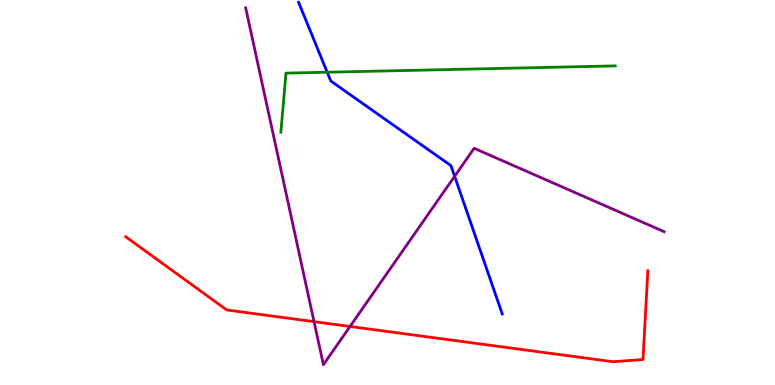[{'lines': ['blue', 'red'], 'intersections': []}, {'lines': ['green', 'red'], 'intersections': []}, {'lines': ['purple', 'red'], 'intersections': [{'x': 4.05, 'y': 1.65}, {'x': 4.52, 'y': 1.52}]}, {'lines': ['blue', 'green'], 'intersections': [{'x': 4.22, 'y': 8.12}]}, {'lines': ['blue', 'purple'], 'intersections': [{'x': 5.87, 'y': 5.42}]}, {'lines': ['green', 'purple'], 'intersections': []}]